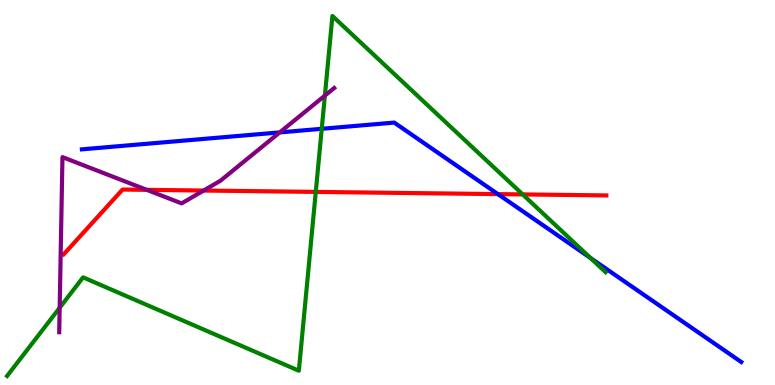[{'lines': ['blue', 'red'], 'intersections': [{'x': 6.42, 'y': 4.96}]}, {'lines': ['green', 'red'], 'intersections': [{'x': 4.07, 'y': 5.02}, {'x': 6.74, 'y': 4.95}]}, {'lines': ['purple', 'red'], 'intersections': [{'x': 1.89, 'y': 5.07}, {'x': 2.63, 'y': 5.05}]}, {'lines': ['blue', 'green'], 'intersections': [{'x': 4.15, 'y': 6.65}, {'x': 7.62, 'y': 3.3}]}, {'lines': ['blue', 'purple'], 'intersections': [{'x': 3.61, 'y': 6.56}]}, {'lines': ['green', 'purple'], 'intersections': [{'x': 0.77, 'y': 2.01}, {'x': 4.19, 'y': 7.52}]}]